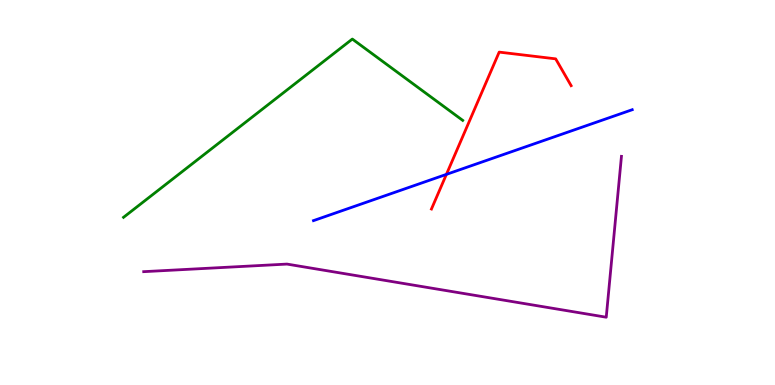[{'lines': ['blue', 'red'], 'intersections': [{'x': 5.76, 'y': 5.47}]}, {'lines': ['green', 'red'], 'intersections': []}, {'lines': ['purple', 'red'], 'intersections': []}, {'lines': ['blue', 'green'], 'intersections': []}, {'lines': ['blue', 'purple'], 'intersections': []}, {'lines': ['green', 'purple'], 'intersections': []}]